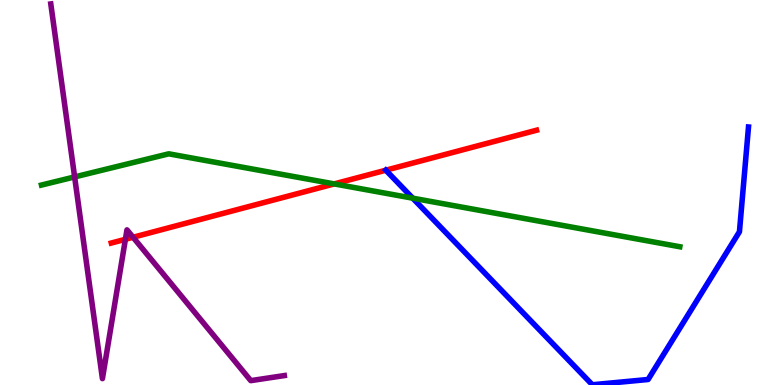[{'lines': ['blue', 'red'], 'intersections': [{'x': 4.98, 'y': 5.58}]}, {'lines': ['green', 'red'], 'intersections': [{'x': 4.31, 'y': 5.22}]}, {'lines': ['purple', 'red'], 'intersections': [{'x': 1.62, 'y': 3.78}, {'x': 1.72, 'y': 3.84}]}, {'lines': ['blue', 'green'], 'intersections': [{'x': 5.33, 'y': 4.85}]}, {'lines': ['blue', 'purple'], 'intersections': []}, {'lines': ['green', 'purple'], 'intersections': [{'x': 0.963, 'y': 5.4}]}]